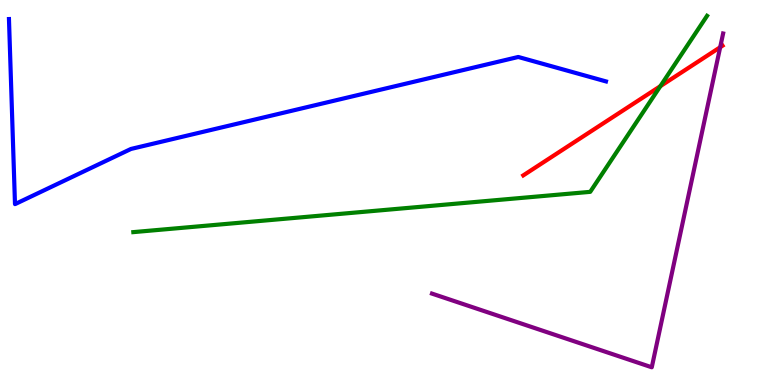[{'lines': ['blue', 'red'], 'intersections': []}, {'lines': ['green', 'red'], 'intersections': [{'x': 8.52, 'y': 7.76}]}, {'lines': ['purple', 'red'], 'intersections': [{'x': 9.29, 'y': 8.77}]}, {'lines': ['blue', 'green'], 'intersections': []}, {'lines': ['blue', 'purple'], 'intersections': []}, {'lines': ['green', 'purple'], 'intersections': []}]